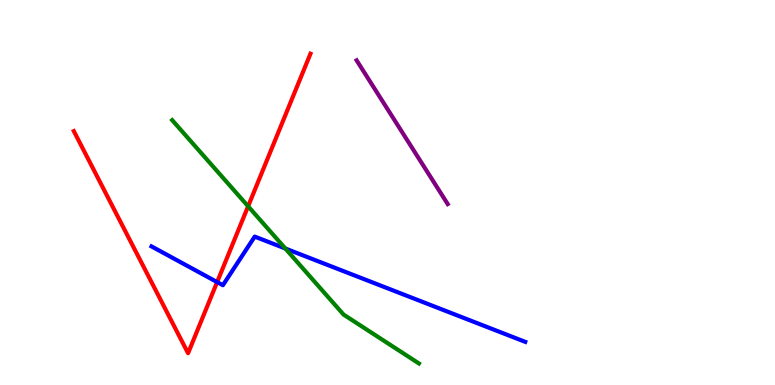[{'lines': ['blue', 'red'], 'intersections': [{'x': 2.8, 'y': 2.67}]}, {'lines': ['green', 'red'], 'intersections': [{'x': 3.2, 'y': 4.64}]}, {'lines': ['purple', 'red'], 'intersections': []}, {'lines': ['blue', 'green'], 'intersections': [{'x': 3.68, 'y': 3.55}]}, {'lines': ['blue', 'purple'], 'intersections': []}, {'lines': ['green', 'purple'], 'intersections': []}]